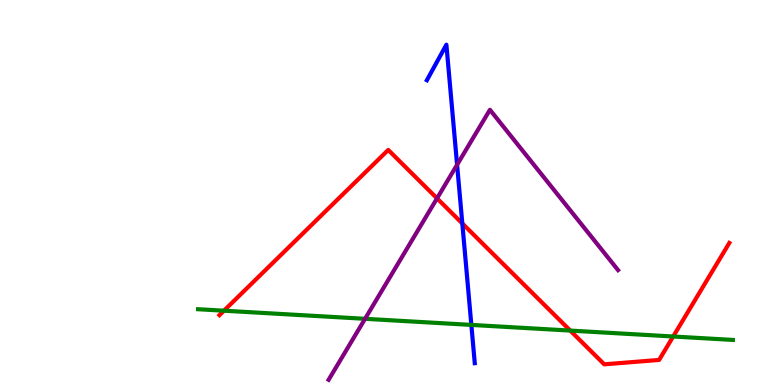[{'lines': ['blue', 'red'], 'intersections': [{'x': 5.97, 'y': 4.2}]}, {'lines': ['green', 'red'], 'intersections': [{'x': 2.89, 'y': 1.93}, {'x': 7.36, 'y': 1.41}, {'x': 8.69, 'y': 1.26}]}, {'lines': ['purple', 'red'], 'intersections': [{'x': 5.64, 'y': 4.85}]}, {'lines': ['blue', 'green'], 'intersections': [{'x': 6.08, 'y': 1.56}]}, {'lines': ['blue', 'purple'], 'intersections': [{'x': 5.9, 'y': 5.72}]}, {'lines': ['green', 'purple'], 'intersections': [{'x': 4.71, 'y': 1.72}]}]